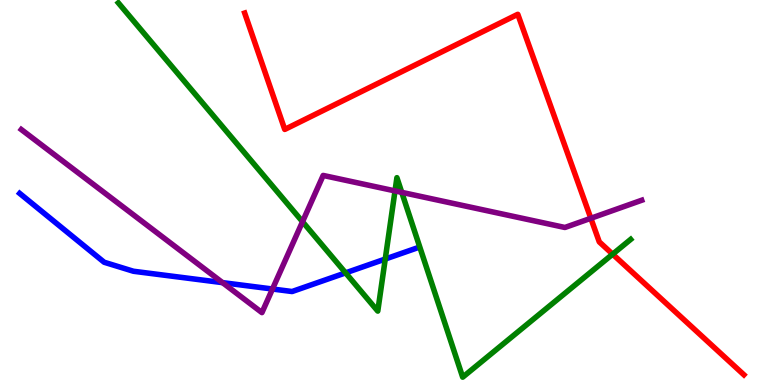[{'lines': ['blue', 'red'], 'intersections': []}, {'lines': ['green', 'red'], 'intersections': [{'x': 7.91, 'y': 3.4}]}, {'lines': ['purple', 'red'], 'intersections': [{'x': 7.62, 'y': 4.33}]}, {'lines': ['blue', 'green'], 'intersections': [{'x': 4.46, 'y': 2.91}, {'x': 4.97, 'y': 3.27}]}, {'lines': ['blue', 'purple'], 'intersections': [{'x': 2.87, 'y': 2.66}, {'x': 3.52, 'y': 2.49}]}, {'lines': ['green', 'purple'], 'intersections': [{'x': 3.9, 'y': 4.24}, {'x': 5.1, 'y': 5.04}, {'x': 5.18, 'y': 5.0}]}]